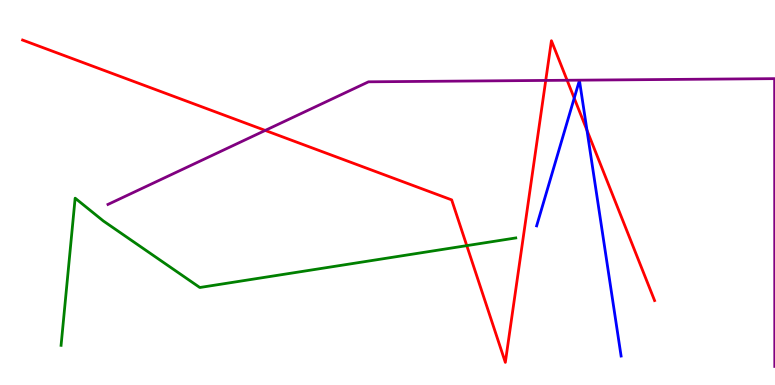[{'lines': ['blue', 'red'], 'intersections': [{'x': 7.41, 'y': 7.45}, {'x': 7.57, 'y': 6.62}]}, {'lines': ['green', 'red'], 'intersections': [{'x': 6.02, 'y': 3.62}]}, {'lines': ['purple', 'red'], 'intersections': [{'x': 3.42, 'y': 6.61}, {'x': 7.04, 'y': 7.91}, {'x': 7.32, 'y': 7.92}]}, {'lines': ['blue', 'green'], 'intersections': []}, {'lines': ['blue', 'purple'], 'intersections': []}, {'lines': ['green', 'purple'], 'intersections': []}]